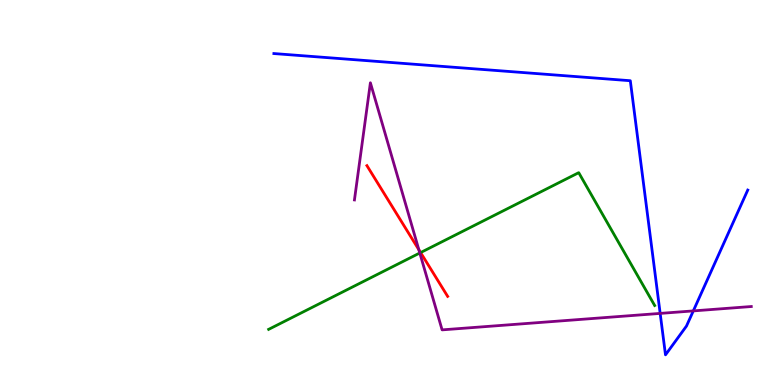[{'lines': ['blue', 'red'], 'intersections': []}, {'lines': ['green', 'red'], 'intersections': [{'x': 5.43, 'y': 3.44}]}, {'lines': ['purple', 'red'], 'intersections': [{'x': 5.4, 'y': 3.51}]}, {'lines': ['blue', 'green'], 'intersections': []}, {'lines': ['blue', 'purple'], 'intersections': [{'x': 8.52, 'y': 1.86}, {'x': 8.95, 'y': 1.92}]}, {'lines': ['green', 'purple'], 'intersections': [{'x': 5.42, 'y': 3.43}]}]